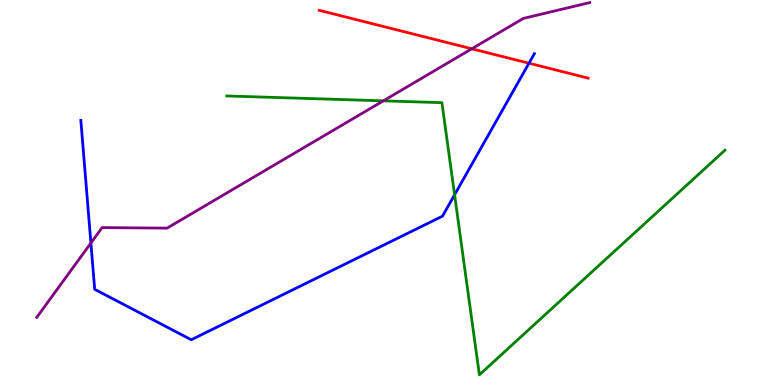[{'lines': ['blue', 'red'], 'intersections': [{'x': 6.83, 'y': 8.36}]}, {'lines': ['green', 'red'], 'intersections': []}, {'lines': ['purple', 'red'], 'intersections': [{'x': 6.09, 'y': 8.73}]}, {'lines': ['blue', 'green'], 'intersections': [{'x': 5.87, 'y': 4.94}]}, {'lines': ['blue', 'purple'], 'intersections': [{'x': 1.17, 'y': 3.69}]}, {'lines': ['green', 'purple'], 'intersections': [{'x': 4.95, 'y': 7.38}]}]